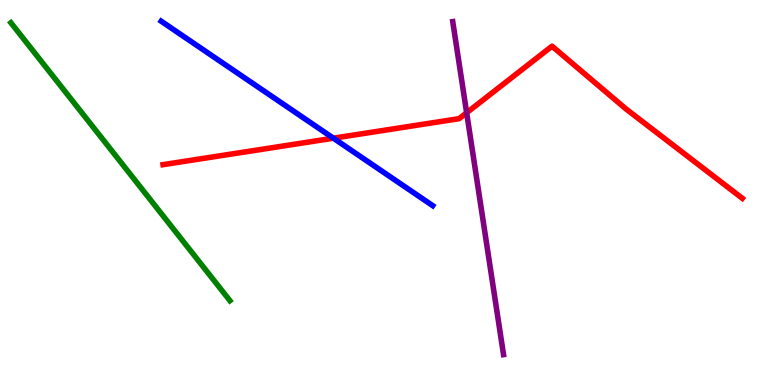[{'lines': ['blue', 'red'], 'intersections': [{'x': 4.3, 'y': 6.41}]}, {'lines': ['green', 'red'], 'intersections': []}, {'lines': ['purple', 'red'], 'intersections': [{'x': 6.02, 'y': 7.07}]}, {'lines': ['blue', 'green'], 'intersections': []}, {'lines': ['blue', 'purple'], 'intersections': []}, {'lines': ['green', 'purple'], 'intersections': []}]